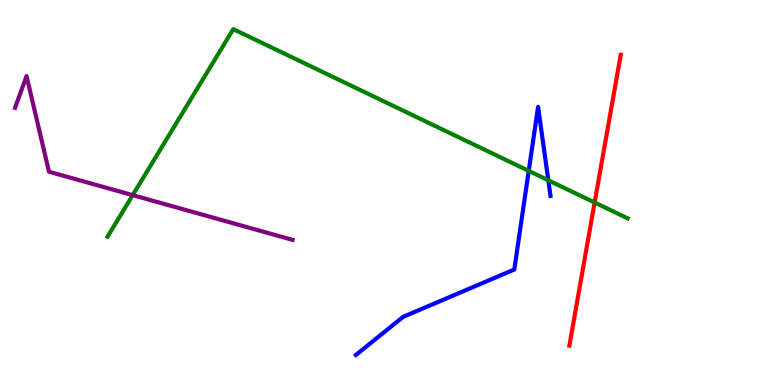[{'lines': ['blue', 'red'], 'intersections': []}, {'lines': ['green', 'red'], 'intersections': [{'x': 7.67, 'y': 4.74}]}, {'lines': ['purple', 'red'], 'intersections': []}, {'lines': ['blue', 'green'], 'intersections': [{'x': 6.82, 'y': 5.56}, {'x': 7.08, 'y': 5.32}]}, {'lines': ['blue', 'purple'], 'intersections': []}, {'lines': ['green', 'purple'], 'intersections': [{'x': 1.71, 'y': 4.93}]}]